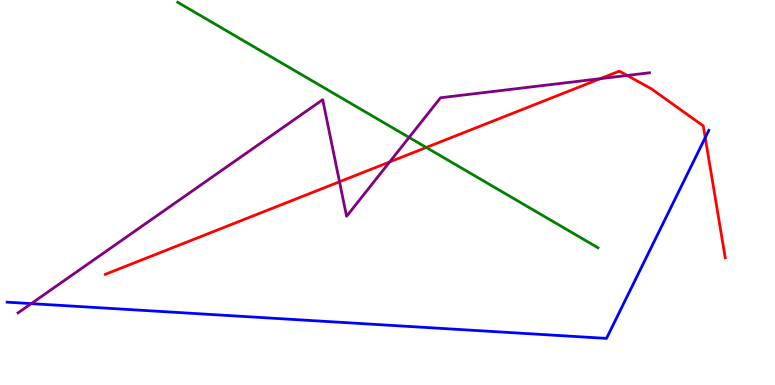[{'lines': ['blue', 'red'], 'intersections': [{'x': 9.1, 'y': 6.43}]}, {'lines': ['green', 'red'], 'intersections': [{'x': 5.5, 'y': 6.17}]}, {'lines': ['purple', 'red'], 'intersections': [{'x': 4.38, 'y': 5.28}, {'x': 5.03, 'y': 5.79}, {'x': 7.75, 'y': 7.96}, {'x': 8.09, 'y': 8.04}]}, {'lines': ['blue', 'green'], 'intersections': []}, {'lines': ['blue', 'purple'], 'intersections': [{'x': 0.403, 'y': 2.11}]}, {'lines': ['green', 'purple'], 'intersections': [{'x': 5.28, 'y': 6.43}]}]